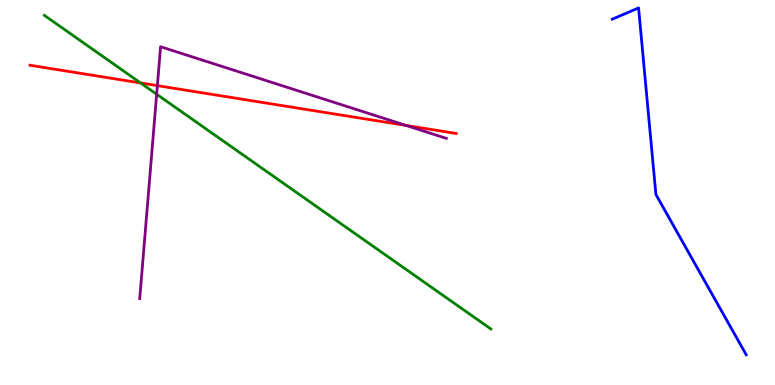[{'lines': ['blue', 'red'], 'intersections': []}, {'lines': ['green', 'red'], 'intersections': [{'x': 1.81, 'y': 7.85}]}, {'lines': ['purple', 'red'], 'intersections': [{'x': 2.03, 'y': 7.78}, {'x': 5.24, 'y': 6.74}]}, {'lines': ['blue', 'green'], 'intersections': []}, {'lines': ['blue', 'purple'], 'intersections': []}, {'lines': ['green', 'purple'], 'intersections': [{'x': 2.02, 'y': 7.55}]}]